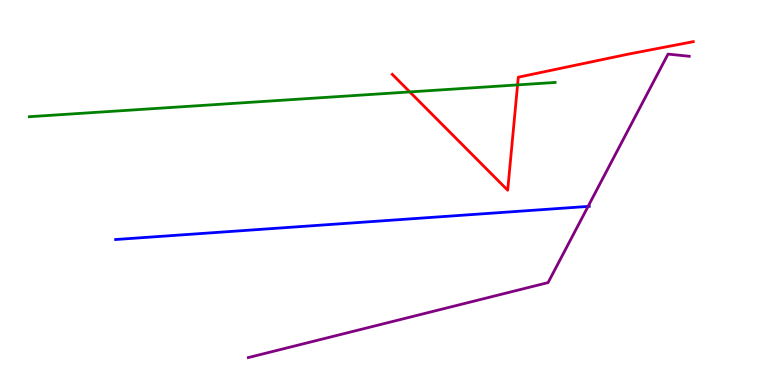[{'lines': ['blue', 'red'], 'intersections': []}, {'lines': ['green', 'red'], 'intersections': [{'x': 5.29, 'y': 7.61}, {'x': 6.68, 'y': 7.79}]}, {'lines': ['purple', 'red'], 'intersections': []}, {'lines': ['blue', 'green'], 'intersections': []}, {'lines': ['blue', 'purple'], 'intersections': [{'x': 7.59, 'y': 4.64}]}, {'lines': ['green', 'purple'], 'intersections': []}]